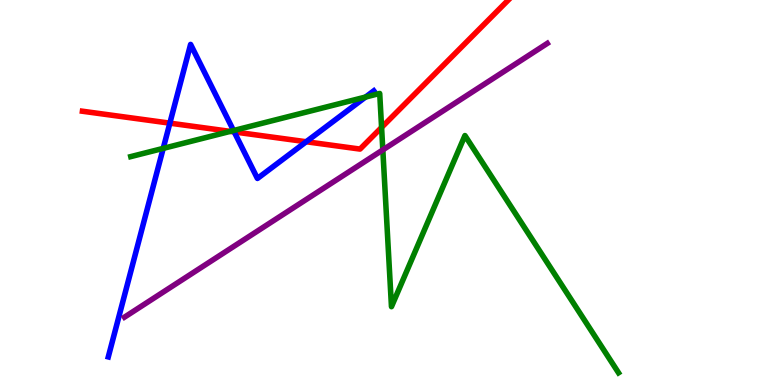[{'lines': ['blue', 'red'], 'intersections': [{'x': 2.19, 'y': 6.8}, {'x': 3.02, 'y': 6.57}, {'x': 3.95, 'y': 6.32}]}, {'lines': ['green', 'red'], 'intersections': [{'x': 2.97, 'y': 6.59}, {'x': 4.92, 'y': 6.69}]}, {'lines': ['purple', 'red'], 'intersections': []}, {'lines': ['blue', 'green'], 'intersections': [{'x': 2.11, 'y': 6.15}, {'x': 3.01, 'y': 6.61}, {'x': 4.72, 'y': 7.48}]}, {'lines': ['blue', 'purple'], 'intersections': []}, {'lines': ['green', 'purple'], 'intersections': [{'x': 4.94, 'y': 6.11}]}]